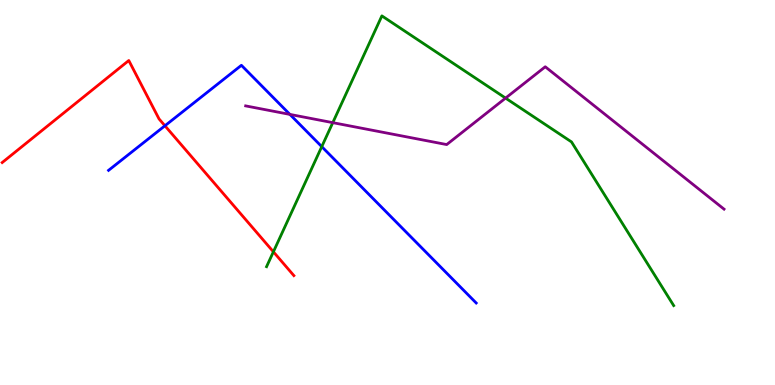[{'lines': ['blue', 'red'], 'intersections': [{'x': 2.13, 'y': 6.73}]}, {'lines': ['green', 'red'], 'intersections': [{'x': 3.53, 'y': 3.46}]}, {'lines': ['purple', 'red'], 'intersections': []}, {'lines': ['blue', 'green'], 'intersections': [{'x': 4.15, 'y': 6.19}]}, {'lines': ['blue', 'purple'], 'intersections': [{'x': 3.74, 'y': 7.03}]}, {'lines': ['green', 'purple'], 'intersections': [{'x': 4.29, 'y': 6.81}, {'x': 6.52, 'y': 7.45}]}]